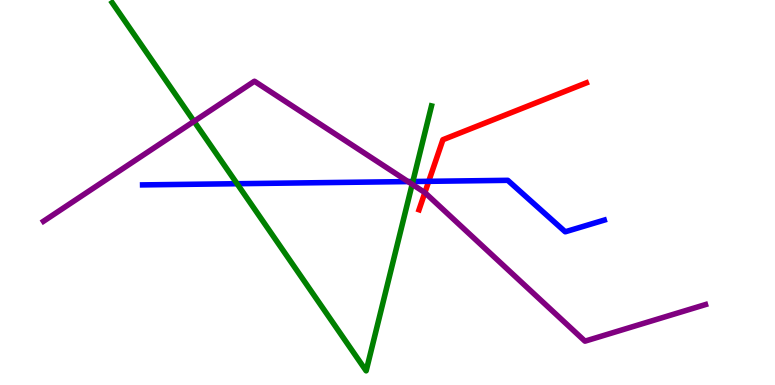[{'lines': ['blue', 'red'], 'intersections': [{'x': 5.53, 'y': 5.29}]}, {'lines': ['green', 'red'], 'intersections': []}, {'lines': ['purple', 'red'], 'intersections': [{'x': 5.48, 'y': 5.0}]}, {'lines': ['blue', 'green'], 'intersections': [{'x': 3.06, 'y': 5.23}, {'x': 5.33, 'y': 5.29}]}, {'lines': ['blue', 'purple'], 'intersections': [{'x': 5.26, 'y': 5.28}]}, {'lines': ['green', 'purple'], 'intersections': [{'x': 2.5, 'y': 6.85}, {'x': 5.32, 'y': 5.21}]}]